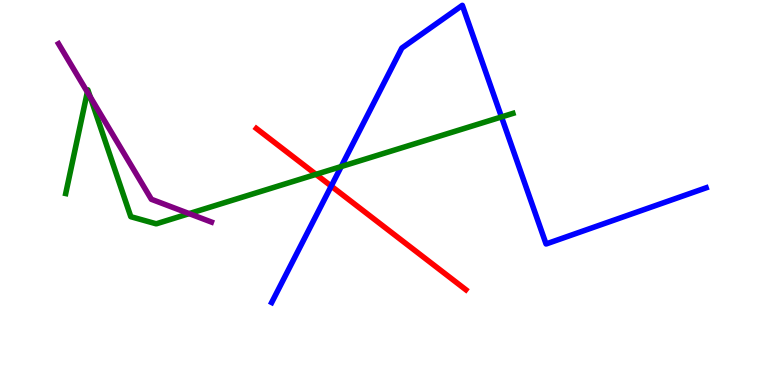[{'lines': ['blue', 'red'], 'intersections': [{'x': 4.27, 'y': 5.17}]}, {'lines': ['green', 'red'], 'intersections': [{'x': 4.08, 'y': 5.47}]}, {'lines': ['purple', 'red'], 'intersections': []}, {'lines': ['blue', 'green'], 'intersections': [{'x': 4.4, 'y': 5.67}, {'x': 6.47, 'y': 6.96}]}, {'lines': ['blue', 'purple'], 'intersections': []}, {'lines': ['green', 'purple'], 'intersections': [{'x': 1.13, 'y': 7.61}, {'x': 1.16, 'y': 7.49}, {'x': 2.44, 'y': 4.45}]}]